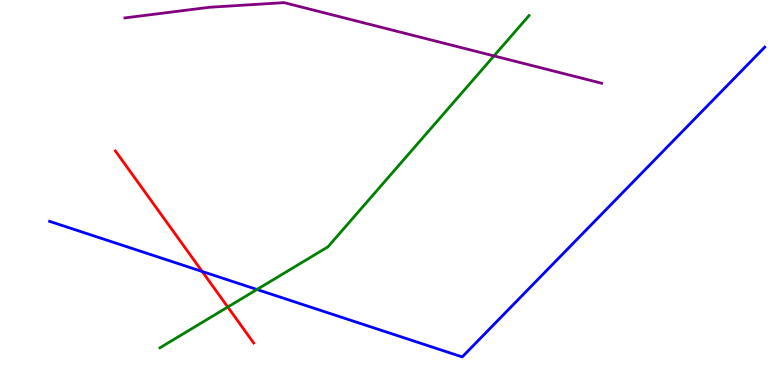[{'lines': ['blue', 'red'], 'intersections': [{'x': 2.61, 'y': 2.95}]}, {'lines': ['green', 'red'], 'intersections': [{'x': 2.94, 'y': 2.03}]}, {'lines': ['purple', 'red'], 'intersections': []}, {'lines': ['blue', 'green'], 'intersections': [{'x': 3.32, 'y': 2.48}]}, {'lines': ['blue', 'purple'], 'intersections': []}, {'lines': ['green', 'purple'], 'intersections': [{'x': 6.37, 'y': 8.55}]}]